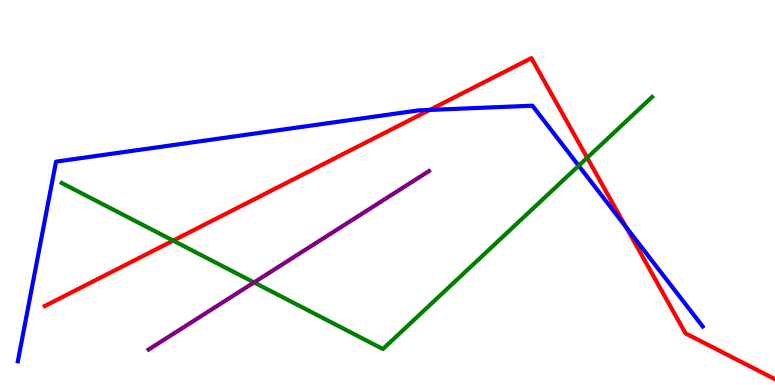[{'lines': ['blue', 'red'], 'intersections': [{'x': 5.54, 'y': 7.14}, {'x': 8.08, 'y': 4.1}]}, {'lines': ['green', 'red'], 'intersections': [{'x': 2.23, 'y': 3.75}, {'x': 7.58, 'y': 5.9}]}, {'lines': ['purple', 'red'], 'intersections': []}, {'lines': ['blue', 'green'], 'intersections': [{'x': 7.47, 'y': 5.7}]}, {'lines': ['blue', 'purple'], 'intersections': []}, {'lines': ['green', 'purple'], 'intersections': [{'x': 3.28, 'y': 2.66}]}]